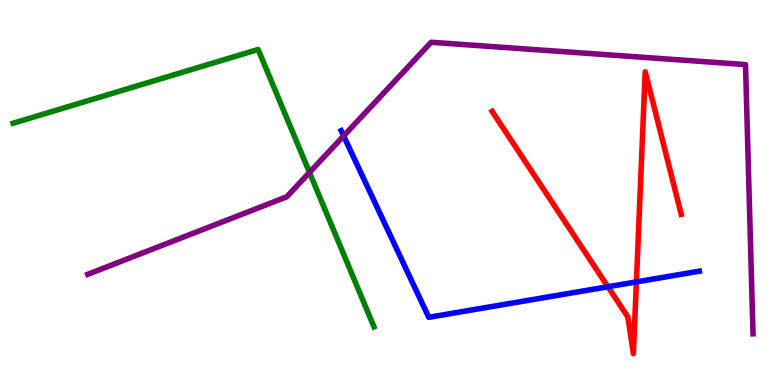[{'lines': ['blue', 'red'], 'intersections': [{'x': 7.84, 'y': 2.55}, {'x': 8.21, 'y': 2.68}]}, {'lines': ['green', 'red'], 'intersections': []}, {'lines': ['purple', 'red'], 'intersections': []}, {'lines': ['blue', 'green'], 'intersections': []}, {'lines': ['blue', 'purple'], 'intersections': [{'x': 4.43, 'y': 6.47}]}, {'lines': ['green', 'purple'], 'intersections': [{'x': 3.99, 'y': 5.52}]}]